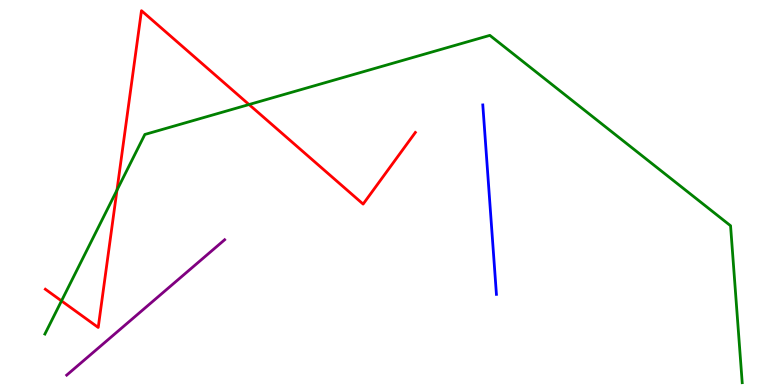[{'lines': ['blue', 'red'], 'intersections': []}, {'lines': ['green', 'red'], 'intersections': [{'x': 0.794, 'y': 2.18}, {'x': 1.51, 'y': 5.06}, {'x': 3.21, 'y': 7.28}]}, {'lines': ['purple', 'red'], 'intersections': []}, {'lines': ['blue', 'green'], 'intersections': []}, {'lines': ['blue', 'purple'], 'intersections': []}, {'lines': ['green', 'purple'], 'intersections': []}]